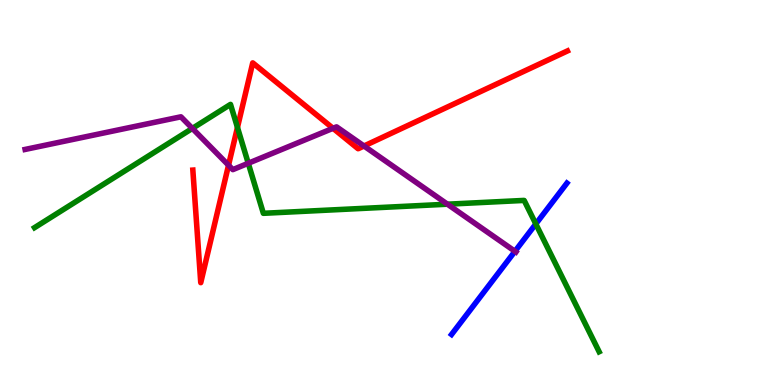[{'lines': ['blue', 'red'], 'intersections': []}, {'lines': ['green', 'red'], 'intersections': [{'x': 3.06, 'y': 6.69}]}, {'lines': ['purple', 'red'], 'intersections': [{'x': 2.95, 'y': 5.71}, {'x': 4.3, 'y': 6.67}, {'x': 4.7, 'y': 6.21}]}, {'lines': ['blue', 'green'], 'intersections': [{'x': 6.91, 'y': 4.18}]}, {'lines': ['blue', 'purple'], 'intersections': [{'x': 6.64, 'y': 3.47}]}, {'lines': ['green', 'purple'], 'intersections': [{'x': 2.48, 'y': 6.66}, {'x': 3.2, 'y': 5.76}, {'x': 5.77, 'y': 4.7}]}]